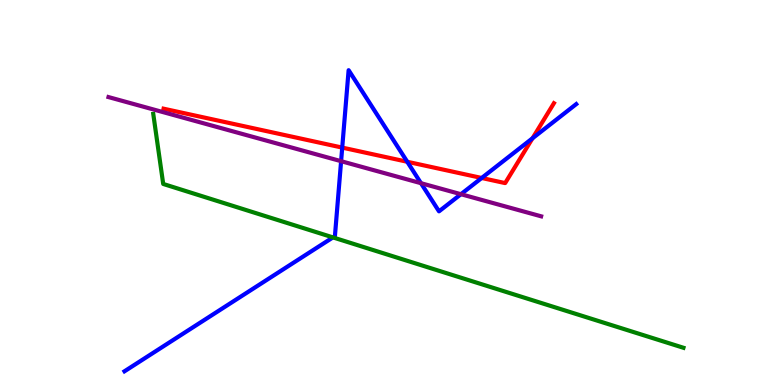[{'lines': ['blue', 'red'], 'intersections': [{'x': 4.42, 'y': 6.17}, {'x': 5.25, 'y': 5.8}, {'x': 6.22, 'y': 5.38}, {'x': 6.87, 'y': 6.41}]}, {'lines': ['green', 'red'], 'intersections': []}, {'lines': ['purple', 'red'], 'intersections': []}, {'lines': ['blue', 'green'], 'intersections': [{'x': 4.3, 'y': 3.83}]}, {'lines': ['blue', 'purple'], 'intersections': [{'x': 4.4, 'y': 5.81}, {'x': 5.43, 'y': 5.24}, {'x': 5.95, 'y': 4.96}]}, {'lines': ['green', 'purple'], 'intersections': []}]